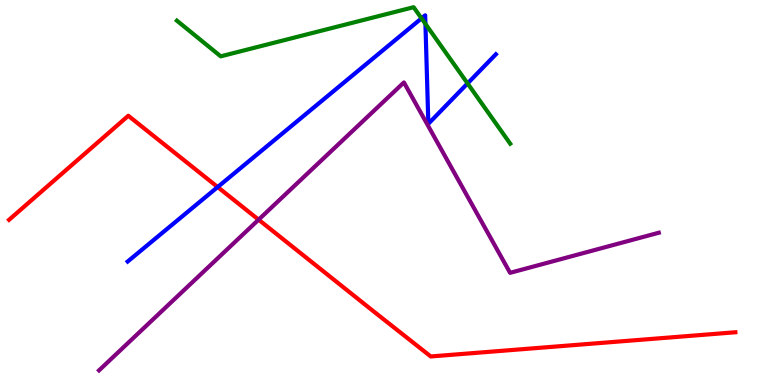[{'lines': ['blue', 'red'], 'intersections': [{'x': 2.81, 'y': 5.14}]}, {'lines': ['green', 'red'], 'intersections': []}, {'lines': ['purple', 'red'], 'intersections': [{'x': 3.34, 'y': 4.29}]}, {'lines': ['blue', 'green'], 'intersections': [{'x': 5.44, 'y': 9.52}, {'x': 5.49, 'y': 9.38}, {'x': 6.03, 'y': 7.83}]}, {'lines': ['blue', 'purple'], 'intersections': []}, {'lines': ['green', 'purple'], 'intersections': []}]